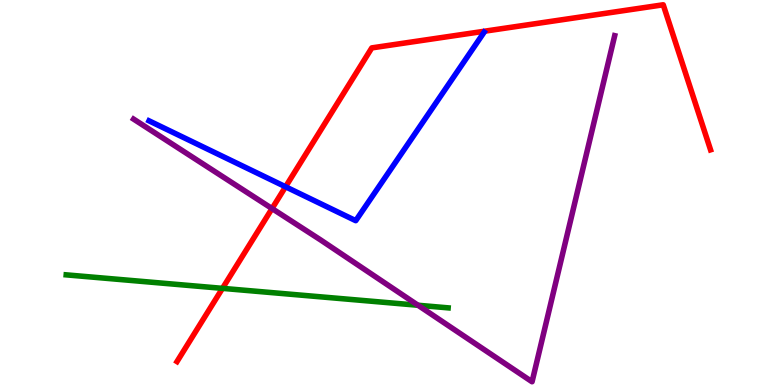[{'lines': ['blue', 'red'], 'intersections': [{'x': 3.68, 'y': 5.15}]}, {'lines': ['green', 'red'], 'intersections': [{'x': 2.87, 'y': 2.51}]}, {'lines': ['purple', 'red'], 'intersections': [{'x': 3.51, 'y': 4.58}]}, {'lines': ['blue', 'green'], 'intersections': []}, {'lines': ['blue', 'purple'], 'intersections': []}, {'lines': ['green', 'purple'], 'intersections': [{'x': 5.39, 'y': 2.07}]}]